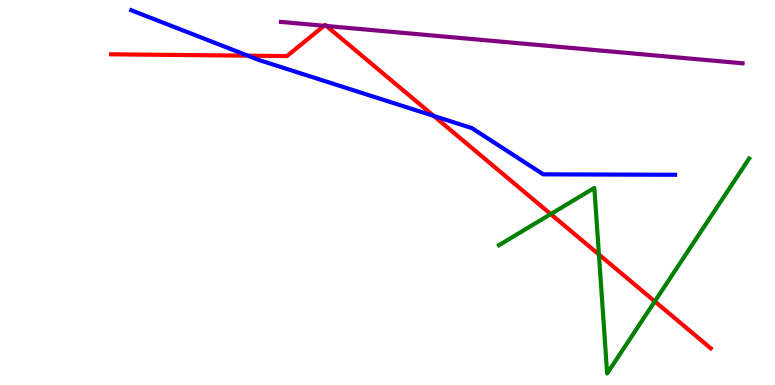[{'lines': ['blue', 'red'], 'intersections': [{'x': 3.2, 'y': 8.55}, {'x': 5.6, 'y': 6.99}]}, {'lines': ['green', 'red'], 'intersections': [{'x': 7.11, 'y': 4.44}, {'x': 7.73, 'y': 3.39}, {'x': 8.45, 'y': 2.17}]}, {'lines': ['purple', 'red'], 'intersections': [{'x': 4.18, 'y': 9.33}, {'x': 4.21, 'y': 9.32}]}, {'lines': ['blue', 'green'], 'intersections': []}, {'lines': ['blue', 'purple'], 'intersections': []}, {'lines': ['green', 'purple'], 'intersections': []}]